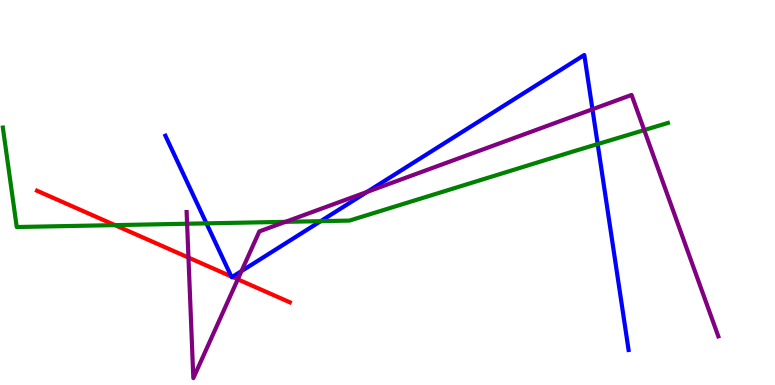[{'lines': ['blue', 'red'], 'intersections': [{'x': 2.98, 'y': 2.82}, {'x': 3.0, 'y': 2.81}]}, {'lines': ['green', 'red'], 'intersections': [{'x': 1.48, 'y': 4.15}]}, {'lines': ['purple', 'red'], 'intersections': [{'x': 2.43, 'y': 3.31}, {'x': 3.07, 'y': 2.74}]}, {'lines': ['blue', 'green'], 'intersections': [{'x': 2.66, 'y': 4.2}, {'x': 4.14, 'y': 4.26}, {'x': 7.71, 'y': 6.26}]}, {'lines': ['blue', 'purple'], 'intersections': [{'x': 3.12, 'y': 2.96}, {'x': 4.74, 'y': 5.02}, {'x': 7.64, 'y': 7.16}]}, {'lines': ['green', 'purple'], 'intersections': [{'x': 2.41, 'y': 4.19}, {'x': 3.68, 'y': 4.24}, {'x': 8.31, 'y': 6.62}]}]